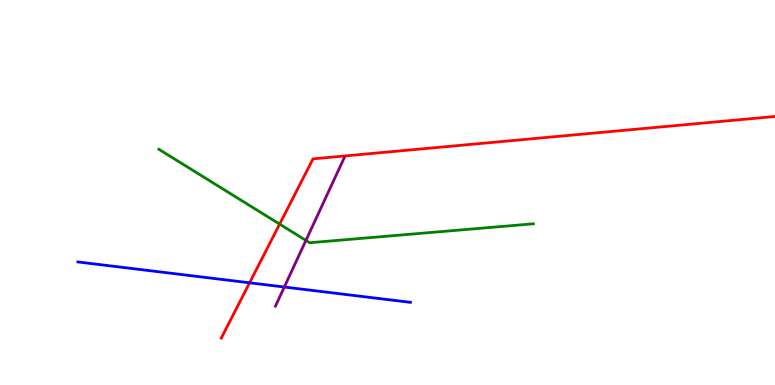[{'lines': ['blue', 'red'], 'intersections': [{'x': 3.22, 'y': 2.65}]}, {'lines': ['green', 'red'], 'intersections': [{'x': 3.61, 'y': 4.18}]}, {'lines': ['purple', 'red'], 'intersections': []}, {'lines': ['blue', 'green'], 'intersections': []}, {'lines': ['blue', 'purple'], 'intersections': [{'x': 3.67, 'y': 2.54}]}, {'lines': ['green', 'purple'], 'intersections': [{'x': 3.95, 'y': 3.76}]}]